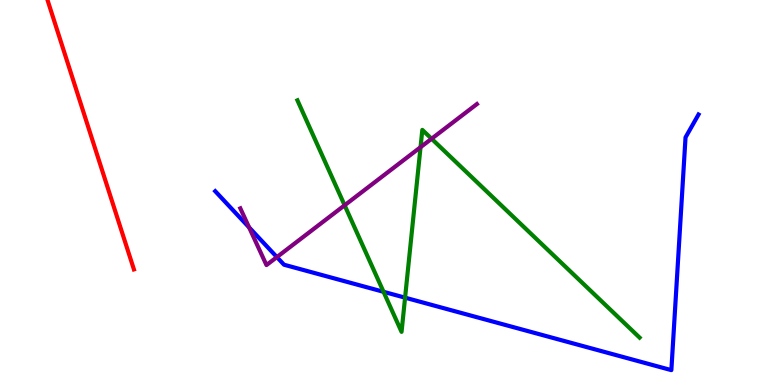[{'lines': ['blue', 'red'], 'intersections': []}, {'lines': ['green', 'red'], 'intersections': []}, {'lines': ['purple', 'red'], 'intersections': []}, {'lines': ['blue', 'green'], 'intersections': [{'x': 4.95, 'y': 2.42}, {'x': 5.23, 'y': 2.27}]}, {'lines': ['blue', 'purple'], 'intersections': [{'x': 3.21, 'y': 4.09}, {'x': 3.57, 'y': 3.32}]}, {'lines': ['green', 'purple'], 'intersections': [{'x': 4.45, 'y': 4.67}, {'x': 5.43, 'y': 6.18}, {'x': 5.57, 'y': 6.4}]}]